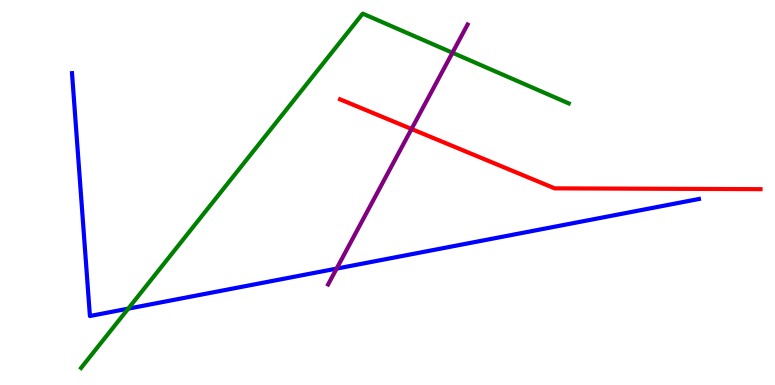[{'lines': ['blue', 'red'], 'intersections': []}, {'lines': ['green', 'red'], 'intersections': []}, {'lines': ['purple', 'red'], 'intersections': [{'x': 5.31, 'y': 6.65}]}, {'lines': ['blue', 'green'], 'intersections': [{'x': 1.65, 'y': 1.98}]}, {'lines': ['blue', 'purple'], 'intersections': [{'x': 4.34, 'y': 3.02}]}, {'lines': ['green', 'purple'], 'intersections': [{'x': 5.84, 'y': 8.63}]}]